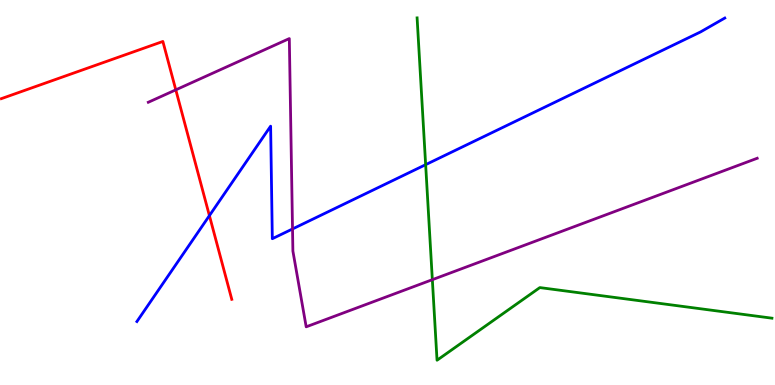[{'lines': ['blue', 'red'], 'intersections': [{'x': 2.7, 'y': 4.4}]}, {'lines': ['green', 'red'], 'intersections': []}, {'lines': ['purple', 'red'], 'intersections': [{'x': 2.27, 'y': 7.67}]}, {'lines': ['blue', 'green'], 'intersections': [{'x': 5.49, 'y': 5.72}]}, {'lines': ['blue', 'purple'], 'intersections': [{'x': 3.77, 'y': 4.05}]}, {'lines': ['green', 'purple'], 'intersections': [{'x': 5.58, 'y': 2.74}]}]